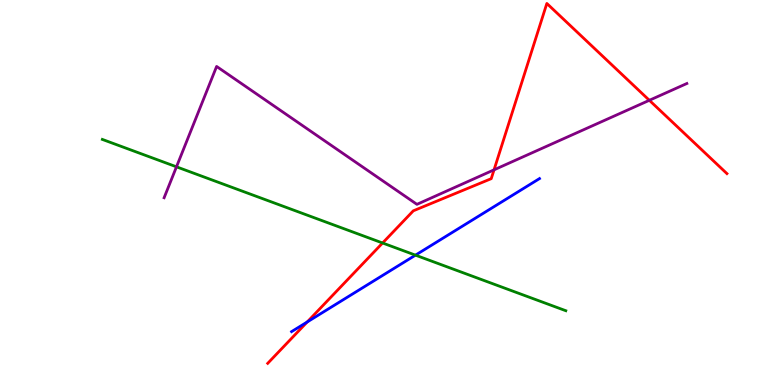[{'lines': ['blue', 'red'], 'intersections': [{'x': 3.96, 'y': 1.64}]}, {'lines': ['green', 'red'], 'intersections': [{'x': 4.94, 'y': 3.69}]}, {'lines': ['purple', 'red'], 'intersections': [{'x': 6.37, 'y': 5.59}, {'x': 8.38, 'y': 7.39}]}, {'lines': ['blue', 'green'], 'intersections': [{'x': 5.36, 'y': 3.37}]}, {'lines': ['blue', 'purple'], 'intersections': []}, {'lines': ['green', 'purple'], 'intersections': [{'x': 2.28, 'y': 5.67}]}]